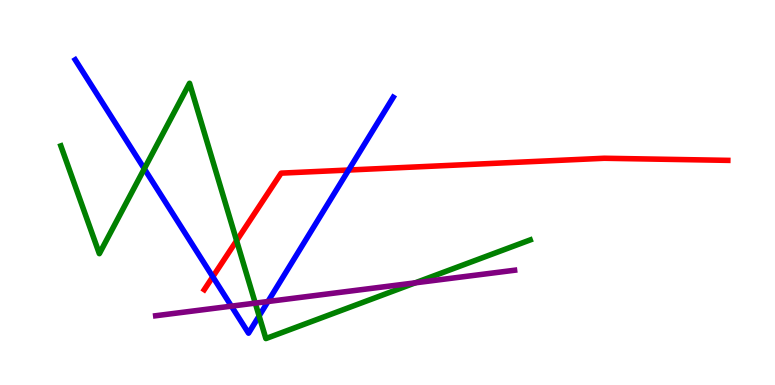[{'lines': ['blue', 'red'], 'intersections': [{'x': 2.75, 'y': 2.81}, {'x': 4.5, 'y': 5.58}]}, {'lines': ['green', 'red'], 'intersections': [{'x': 3.05, 'y': 3.75}]}, {'lines': ['purple', 'red'], 'intersections': []}, {'lines': ['blue', 'green'], 'intersections': [{'x': 1.86, 'y': 5.62}, {'x': 3.34, 'y': 1.79}]}, {'lines': ['blue', 'purple'], 'intersections': [{'x': 2.99, 'y': 2.05}, {'x': 3.46, 'y': 2.17}]}, {'lines': ['green', 'purple'], 'intersections': [{'x': 3.29, 'y': 2.13}, {'x': 5.36, 'y': 2.65}]}]